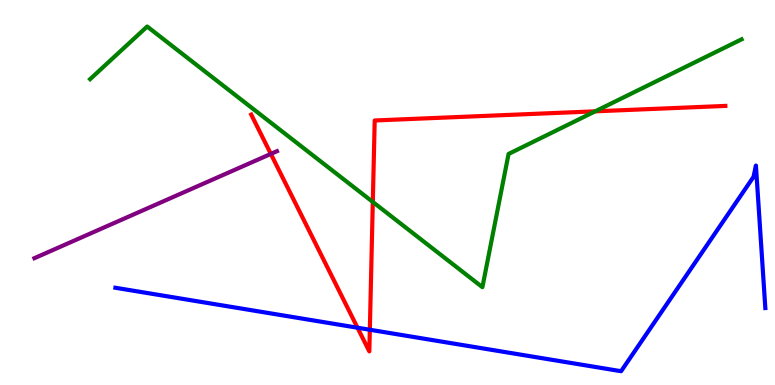[{'lines': ['blue', 'red'], 'intersections': [{'x': 4.61, 'y': 1.49}, {'x': 4.77, 'y': 1.44}]}, {'lines': ['green', 'red'], 'intersections': [{'x': 4.81, 'y': 4.75}, {'x': 7.68, 'y': 7.11}]}, {'lines': ['purple', 'red'], 'intersections': [{'x': 3.49, 'y': 6.0}]}, {'lines': ['blue', 'green'], 'intersections': []}, {'lines': ['blue', 'purple'], 'intersections': []}, {'lines': ['green', 'purple'], 'intersections': []}]